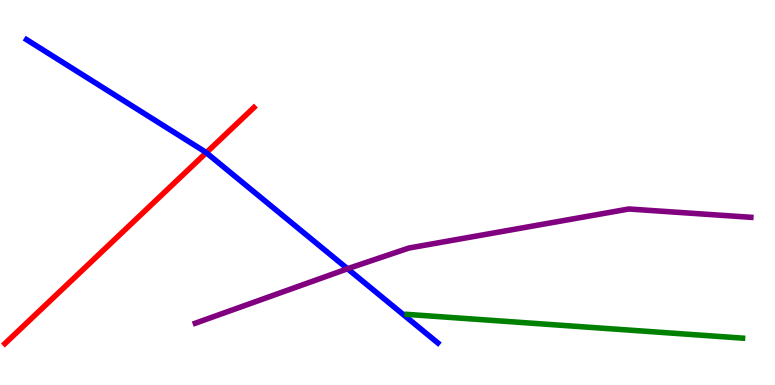[{'lines': ['blue', 'red'], 'intersections': [{'x': 2.66, 'y': 6.03}]}, {'lines': ['green', 'red'], 'intersections': []}, {'lines': ['purple', 'red'], 'intersections': []}, {'lines': ['blue', 'green'], 'intersections': []}, {'lines': ['blue', 'purple'], 'intersections': [{'x': 4.48, 'y': 3.02}]}, {'lines': ['green', 'purple'], 'intersections': []}]